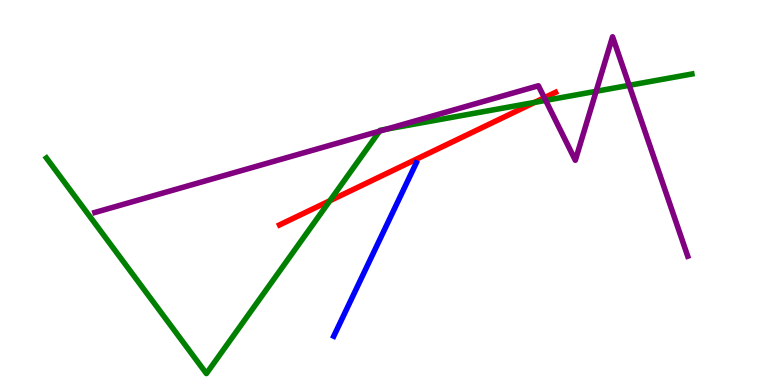[{'lines': ['blue', 'red'], 'intersections': []}, {'lines': ['green', 'red'], 'intersections': [{'x': 4.26, 'y': 4.79}, {'x': 6.9, 'y': 7.34}]}, {'lines': ['purple', 'red'], 'intersections': [{'x': 7.02, 'y': 7.46}]}, {'lines': ['blue', 'green'], 'intersections': []}, {'lines': ['blue', 'purple'], 'intersections': []}, {'lines': ['green', 'purple'], 'intersections': [{'x': 4.9, 'y': 6.59}, {'x': 4.99, 'y': 6.65}, {'x': 7.04, 'y': 7.39}, {'x': 7.69, 'y': 7.63}, {'x': 8.12, 'y': 7.78}]}]